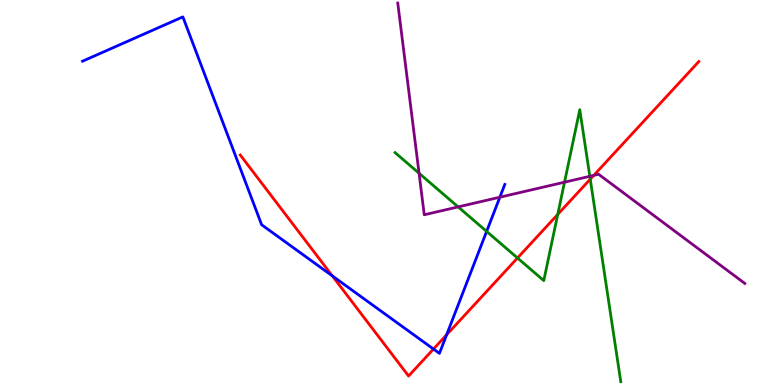[{'lines': ['blue', 'red'], 'intersections': [{'x': 4.29, 'y': 2.83}, {'x': 5.59, 'y': 0.934}, {'x': 5.76, 'y': 1.3}]}, {'lines': ['green', 'red'], 'intersections': [{'x': 6.68, 'y': 3.3}, {'x': 7.2, 'y': 4.43}, {'x': 7.62, 'y': 5.35}]}, {'lines': ['purple', 'red'], 'intersections': [{'x': 7.66, 'y': 5.44}]}, {'lines': ['blue', 'green'], 'intersections': [{'x': 6.28, 'y': 3.99}]}, {'lines': ['blue', 'purple'], 'intersections': [{'x': 6.45, 'y': 4.88}]}, {'lines': ['green', 'purple'], 'intersections': [{'x': 5.41, 'y': 5.5}, {'x': 5.91, 'y': 4.63}, {'x': 7.28, 'y': 5.27}, {'x': 7.61, 'y': 5.42}]}]